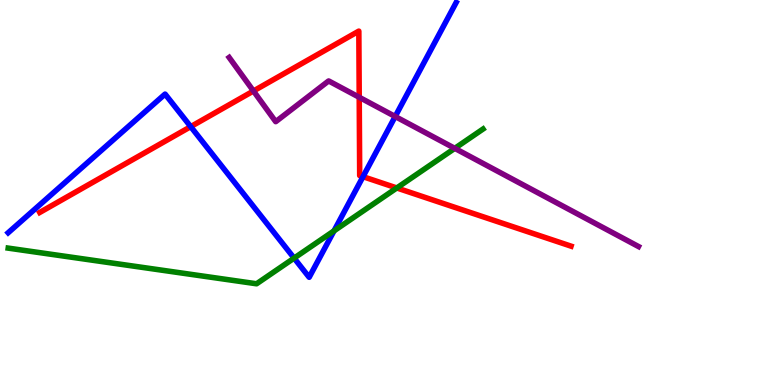[{'lines': ['blue', 'red'], 'intersections': [{'x': 2.46, 'y': 6.71}, {'x': 4.68, 'y': 5.41}]}, {'lines': ['green', 'red'], 'intersections': [{'x': 5.12, 'y': 5.12}]}, {'lines': ['purple', 'red'], 'intersections': [{'x': 3.27, 'y': 7.64}, {'x': 4.64, 'y': 7.47}]}, {'lines': ['blue', 'green'], 'intersections': [{'x': 3.79, 'y': 3.3}, {'x': 4.31, 'y': 4.0}]}, {'lines': ['blue', 'purple'], 'intersections': [{'x': 5.1, 'y': 6.97}]}, {'lines': ['green', 'purple'], 'intersections': [{'x': 5.87, 'y': 6.15}]}]